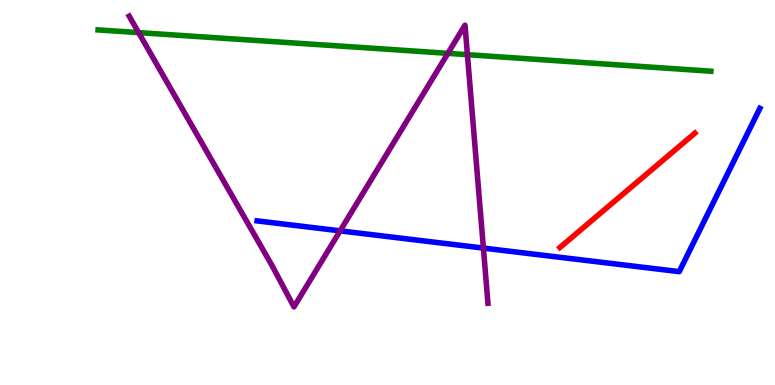[{'lines': ['blue', 'red'], 'intersections': []}, {'lines': ['green', 'red'], 'intersections': []}, {'lines': ['purple', 'red'], 'intersections': []}, {'lines': ['blue', 'green'], 'intersections': []}, {'lines': ['blue', 'purple'], 'intersections': [{'x': 4.39, 'y': 4.0}, {'x': 6.24, 'y': 3.56}]}, {'lines': ['green', 'purple'], 'intersections': [{'x': 1.79, 'y': 9.15}, {'x': 5.78, 'y': 8.61}, {'x': 6.03, 'y': 8.58}]}]